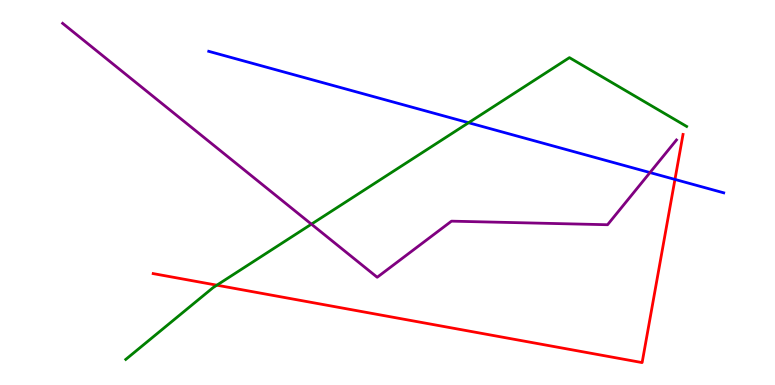[{'lines': ['blue', 'red'], 'intersections': [{'x': 8.71, 'y': 5.34}]}, {'lines': ['green', 'red'], 'intersections': [{'x': 2.8, 'y': 2.59}]}, {'lines': ['purple', 'red'], 'intersections': []}, {'lines': ['blue', 'green'], 'intersections': [{'x': 6.05, 'y': 6.81}]}, {'lines': ['blue', 'purple'], 'intersections': [{'x': 8.39, 'y': 5.52}]}, {'lines': ['green', 'purple'], 'intersections': [{'x': 4.02, 'y': 4.18}]}]